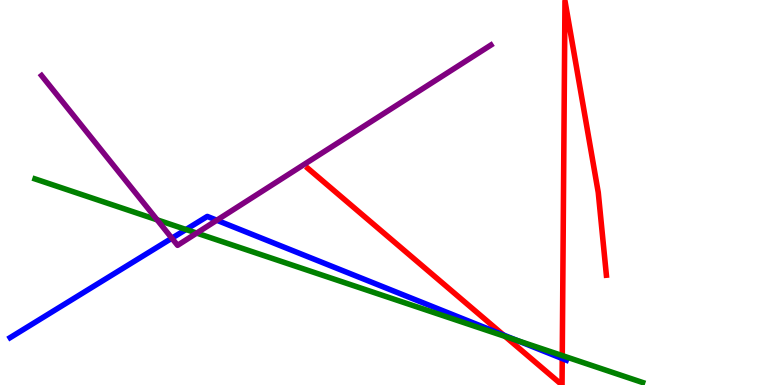[{'lines': ['blue', 'red'], 'intersections': [{'x': 6.5, 'y': 1.3}, {'x': 7.25, 'y': 0.687}]}, {'lines': ['green', 'red'], 'intersections': [{'x': 6.52, 'y': 1.26}, {'x': 7.25, 'y': 0.764}]}, {'lines': ['purple', 'red'], 'intersections': []}, {'lines': ['blue', 'green'], 'intersections': [{'x': 2.4, 'y': 4.04}, {'x': 6.67, 'y': 1.16}]}, {'lines': ['blue', 'purple'], 'intersections': [{'x': 2.22, 'y': 3.81}, {'x': 2.8, 'y': 4.28}]}, {'lines': ['green', 'purple'], 'intersections': [{'x': 2.03, 'y': 4.29}, {'x': 2.54, 'y': 3.95}]}]